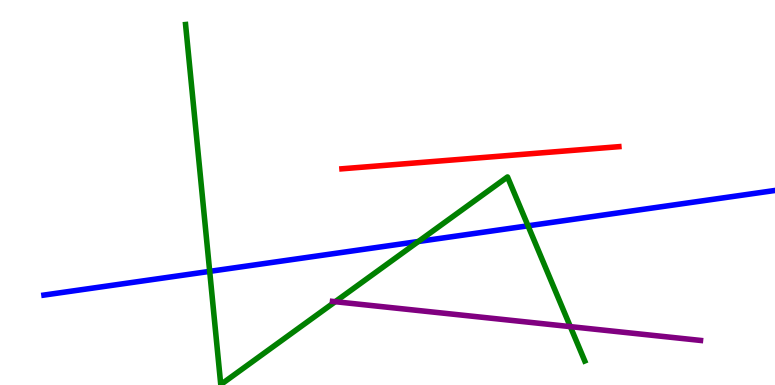[{'lines': ['blue', 'red'], 'intersections': []}, {'lines': ['green', 'red'], 'intersections': []}, {'lines': ['purple', 'red'], 'intersections': []}, {'lines': ['blue', 'green'], 'intersections': [{'x': 2.71, 'y': 2.95}, {'x': 5.4, 'y': 3.73}, {'x': 6.81, 'y': 4.13}]}, {'lines': ['blue', 'purple'], 'intersections': []}, {'lines': ['green', 'purple'], 'intersections': [{'x': 4.33, 'y': 2.16}, {'x': 7.36, 'y': 1.52}]}]